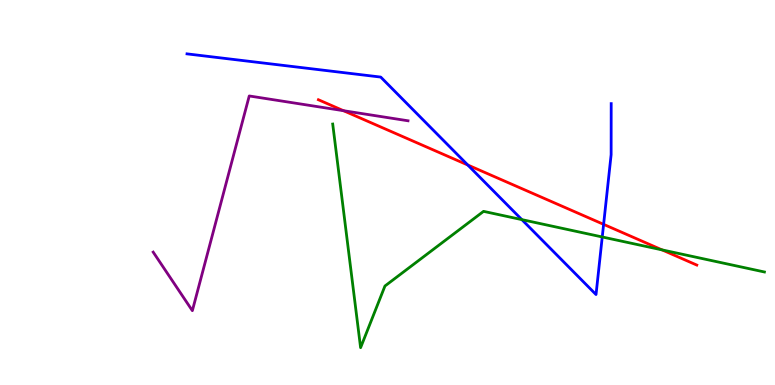[{'lines': ['blue', 'red'], 'intersections': [{'x': 6.04, 'y': 5.71}, {'x': 7.79, 'y': 4.17}]}, {'lines': ['green', 'red'], 'intersections': [{'x': 8.54, 'y': 3.51}]}, {'lines': ['purple', 'red'], 'intersections': [{'x': 4.43, 'y': 7.12}]}, {'lines': ['blue', 'green'], 'intersections': [{'x': 6.73, 'y': 4.3}, {'x': 7.77, 'y': 3.84}]}, {'lines': ['blue', 'purple'], 'intersections': []}, {'lines': ['green', 'purple'], 'intersections': []}]